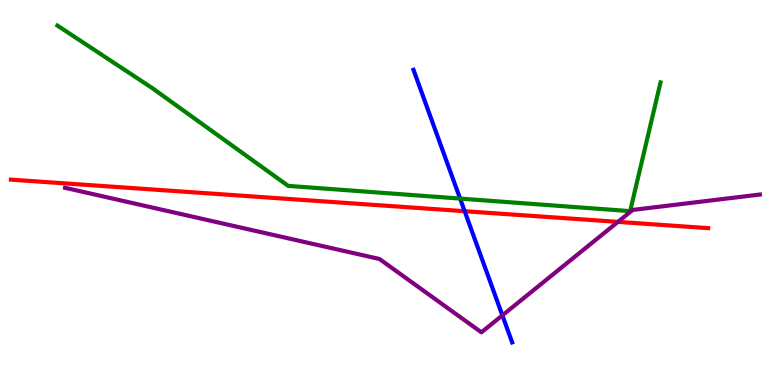[{'lines': ['blue', 'red'], 'intersections': [{'x': 6.0, 'y': 4.51}]}, {'lines': ['green', 'red'], 'intersections': []}, {'lines': ['purple', 'red'], 'intersections': [{'x': 7.97, 'y': 4.24}]}, {'lines': ['blue', 'green'], 'intersections': [{'x': 5.94, 'y': 4.84}]}, {'lines': ['blue', 'purple'], 'intersections': [{'x': 6.48, 'y': 1.81}]}, {'lines': ['green', 'purple'], 'intersections': []}]